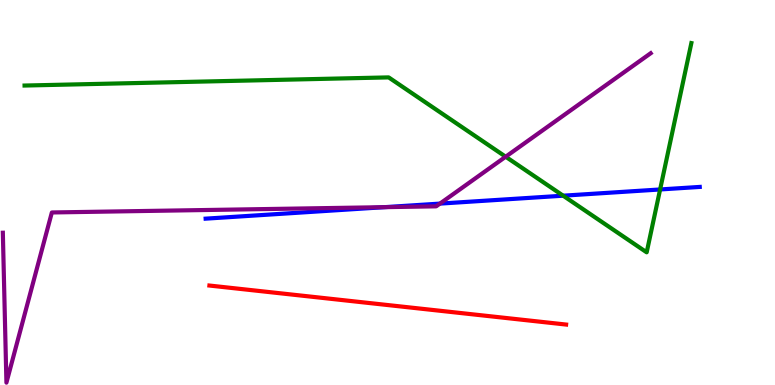[{'lines': ['blue', 'red'], 'intersections': []}, {'lines': ['green', 'red'], 'intersections': []}, {'lines': ['purple', 'red'], 'intersections': []}, {'lines': ['blue', 'green'], 'intersections': [{'x': 7.27, 'y': 4.92}, {'x': 8.52, 'y': 5.08}]}, {'lines': ['blue', 'purple'], 'intersections': [{'x': 4.96, 'y': 4.62}, {'x': 5.68, 'y': 4.71}]}, {'lines': ['green', 'purple'], 'intersections': [{'x': 6.52, 'y': 5.93}]}]